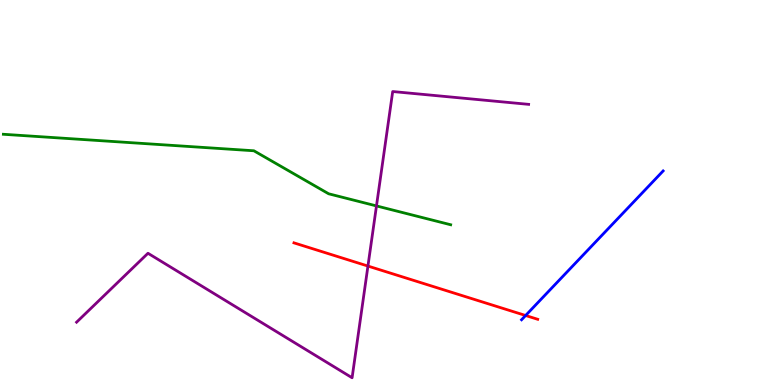[{'lines': ['blue', 'red'], 'intersections': [{'x': 6.78, 'y': 1.81}]}, {'lines': ['green', 'red'], 'intersections': []}, {'lines': ['purple', 'red'], 'intersections': [{'x': 4.75, 'y': 3.09}]}, {'lines': ['blue', 'green'], 'intersections': []}, {'lines': ['blue', 'purple'], 'intersections': []}, {'lines': ['green', 'purple'], 'intersections': [{'x': 4.86, 'y': 4.65}]}]